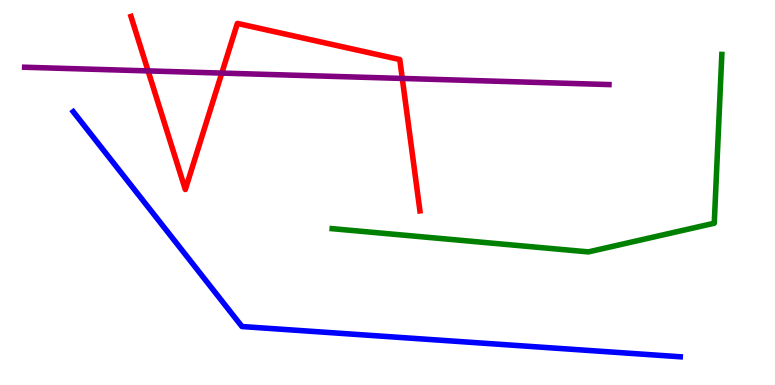[{'lines': ['blue', 'red'], 'intersections': []}, {'lines': ['green', 'red'], 'intersections': []}, {'lines': ['purple', 'red'], 'intersections': [{'x': 1.91, 'y': 8.16}, {'x': 2.86, 'y': 8.1}, {'x': 5.19, 'y': 7.96}]}, {'lines': ['blue', 'green'], 'intersections': []}, {'lines': ['blue', 'purple'], 'intersections': []}, {'lines': ['green', 'purple'], 'intersections': []}]